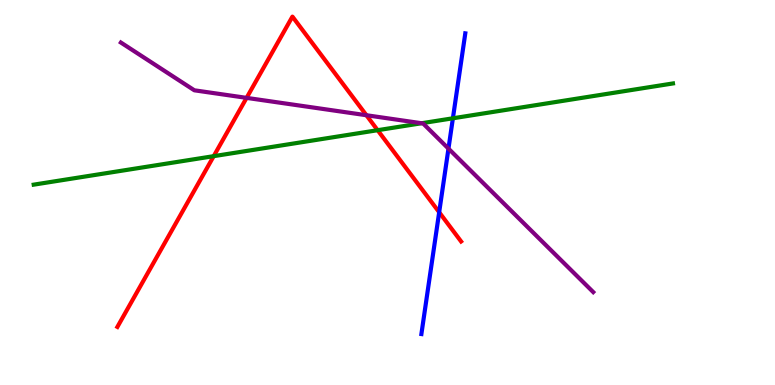[{'lines': ['blue', 'red'], 'intersections': [{'x': 5.67, 'y': 4.49}]}, {'lines': ['green', 'red'], 'intersections': [{'x': 2.76, 'y': 5.94}, {'x': 4.87, 'y': 6.62}]}, {'lines': ['purple', 'red'], 'intersections': [{'x': 3.18, 'y': 7.46}, {'x': 4.73, 'y': 7.01}]}, {'lines': ['blue', 'green'], 'intersections': [{'x': 5.84, 'y': 6.93}]}, {'lines': ['blue', 'purple'], 'intersections': [{'x': 5.79, 'y': 6.14}]}, {'lines': ['green', 'purple'], 'intersections': [{'x': 5.44, 'y': 6.8}]}]